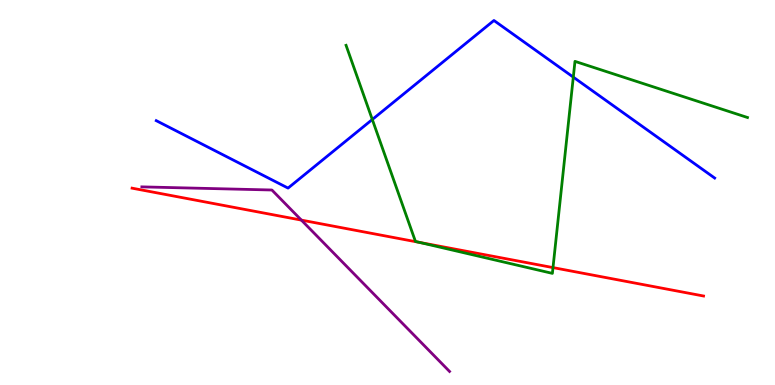[{'lines': ['blue', 'red'], 'intersections': []}, {'lines': ['green', 'red'], 'intersections': [{'x': 5.41, 'y': 3.7}, {'x': 7.14, 'y': 3.05}]}, {'lines': ['purple', 'red'], 'intersections': [{'x': 3.89, 'y': 4.28}]}, {'lines': ['blue', 'green'], 'intersections': [{'x': 4.8, 'y': 6.9}, {'x': 7.4, 'y': 8.0}]}, {'lines': ['blue', 'purple'], 'intersections': []}, {'lines': ['green', 'purple'], 'intersections': []}]